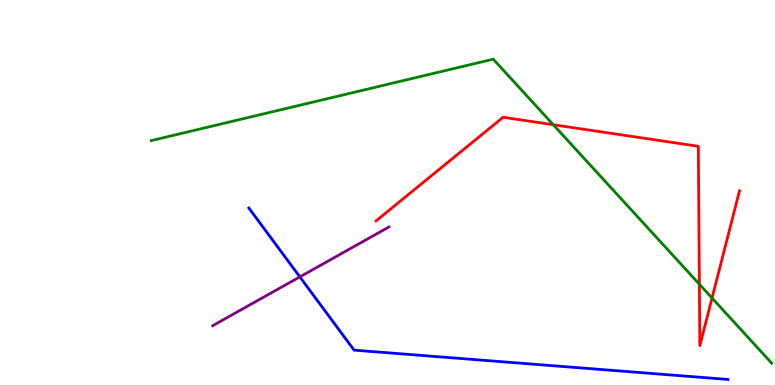[{'lines': ['blue', 'red'], 'intersections': []}, {'lines': ['green', 'red'], 'intersections': [{'x': 7.14, 'y': 6.76}, {'x': 9.02, 'y': 2.62}, {'x': 9.19, 'y': 2.26}]}, {'lines': ['purple', 'red'], 'intersections': []}, {'lines': ['blue', 'green'], 'intersections': []}, {'lines': ['blue', 'purple'], 'intersections': [{'x': 3.87, 'y': 2.81}]}, {'lines': ['green', 'purple'], 'intersections': []}]